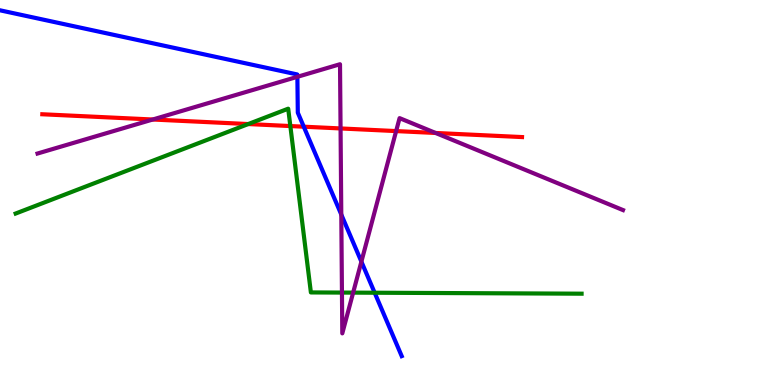[{'lines': ['blue', 'red'], 'intersections': [{'x': 3.92, 'y': 6.71}]}, {'lines': ['green', 'red'], 'intersections': [{'x': 3.2, 'y': 6.78}, {'x': 3.75, 'y': 6.73}]}, {'lines': ['purple', 'red'], 'intersections': [{'x': 1.97, 'y': 6.9}, {'x': 4.39, 'y': 6.66}, {'x': 5.11, 'y': 6.6}, {'x': 5.62, 'y': 6.55}]}, {'lines': ['blue', 'green'], 'intersections': [{'x': 4.83, 'y': 2.4}]}, {'lines': ['blue', 'purple'], 'intersections': [{'x': 3.84, 'y': 8.0}, {'x': 4.4, 'y': 4.43}, {'x': 4.66, 'y': 3.2}]}, {'lines': ['green', 'purple'], 'intersections': [{'x': 4.41, 'y': 2.4}, {'x': 4.56, 'y': 2.4}]}]